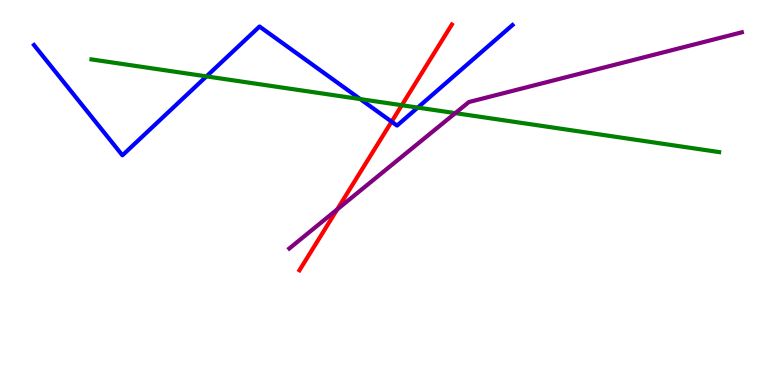[{'lines': ['blue', 'red'], 'intersections': [{'x': 5.05, 'y': 6.84}]}, {'lines': ['green', 'red'], 'intersections': [{'x': 5.18, 'y': 7.27}]}, {'lines': ['purple', 'red'], 'intersections': [{'x': 4.35, 'y': 4.56}]}, {'lines': ['blue', 'green'], 'intersections': [{'x': 2.66, 'y': 8.02}, {'x': 4.65, 'y': 7.43}, {'x': 5.39, 'y': 7.21}]}, {'lines': ['blue', 'purple'], 'intersections': []}, {'lines': ['green', 'purple'], 'intersections': [{'x': 5.87, 'y': 7.06}]}]